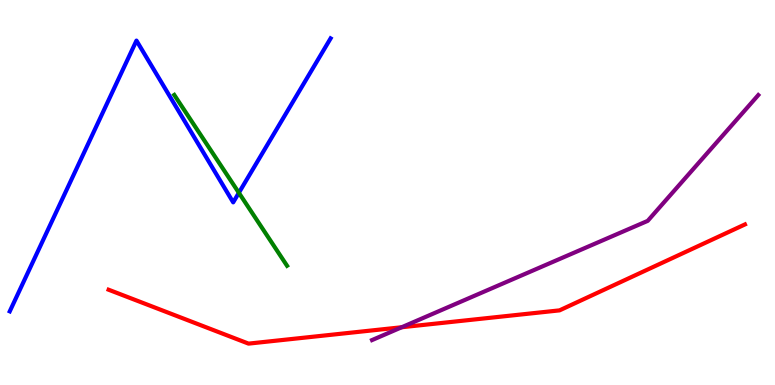[{'lines': ['blue', 'red'], 'intersections': []}, {'lines': ['green', 'red'], 'intersections': []}, {'lines': ['purple', 'red'], 'intersections': [{'x': 5.18, 'y': 1.5}]}, {'lines': ['blue', 'green'], 'intersections': [{'x': 3.08, 'y': 4.99}]}, {'lines': ['blue', 'purple'], 'intersections': []}, {'lines': ['green', 'purple'], 'intersections': []}]